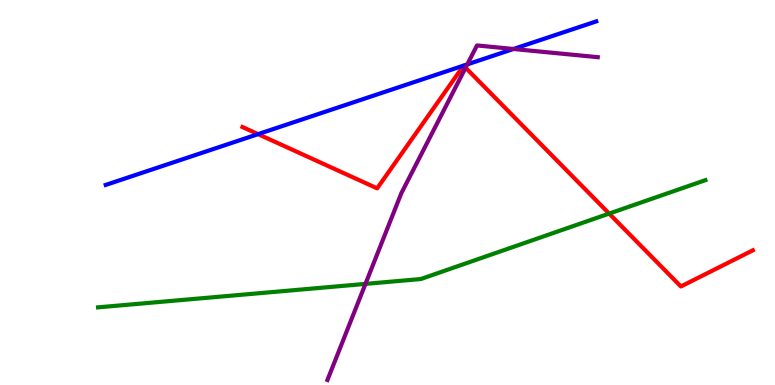[{'lines': ['blue', 'red'], 'intersections': [{'x': 3.33, 'y': 6.52}]}, {'lines': ['green', 'red'], 'intersections': [{'x': 7.86, 'y': 4.45}]}, {'lines': ['purple', 'red'], 'intersections': [{'x': 6.01, 'y': 8.24}]}, {'lines': ['blue', 'green'], 'intersections': []}, {'lines': ['blue', 'purple'], 'intersections': [{'x': 6.03, 'y': 8.33}, {'x': 6.63, 'y': 8.73}]}, {'lines': ['green', 'purple'], 'intersections': [{'x': 4.72, 'y': 2.63}]}]